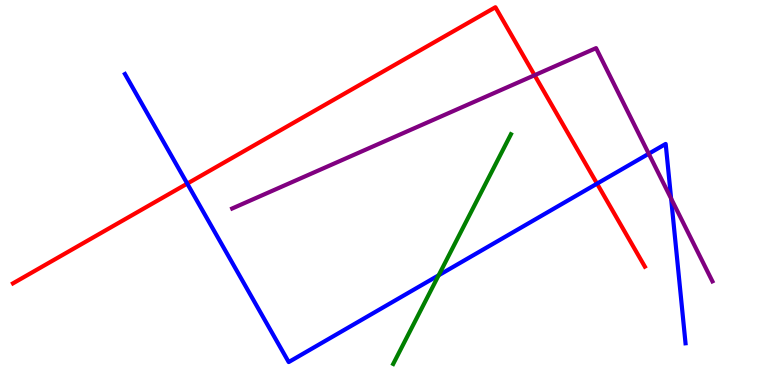[{'lines': ['blue', 'red'], 'intersections': [{'x': 2.42, 'y': 5.23}, {'x': 7.7, 'y': 5.23}]}, {'lines': ['green', 'red'], 'intersections': []}, {'lines': ['purple', 'red'], 'intersections': [{'x': 6.9, 'y': 8.05}]}, {'lines': ['blue', 'green'], 'intersections': [{'x': 5.66, 'y': 2.85}]}, {'lines': ['blue', 'purple'], 'intersections': [{'x': 8.37, 'y': 6.01}, {'x': 8.66, 'y': 4.84}]}, {'lines': ['green', 'purple'], 'intersections': []}]